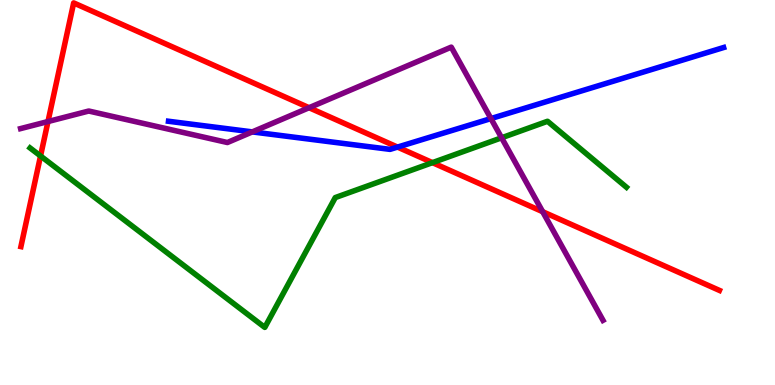[{'lines': ['blue', 'red'], 'intersections': [{'x': 5.13, 'y': 6.18}]}, {'lines': ['green', 'red'], 'intersections': [{'x': 0.523, 'y': 5.95}, {'x': 5.58, 'y': 5.78}]}, {'lines': ['purple', 'red'], 'intersections': [{'x': 0.619, 'y': 6.84}, {'x': 3.99, 'y': 7.2}, {'x': 7.0, 'y': 4.5}]}, {'lines': ['blue', 'green'], 'intersections': []}, {'lines': ['blue', 'purple'], 'intersections': [{'x': 3.26, 'y': 6.57}, {'x': 6.33, 'y': 6.92}]}, {'lines': ['green', 'purple'], 'intersections': [{'x': 6.47, 'y': 6.42}]}]